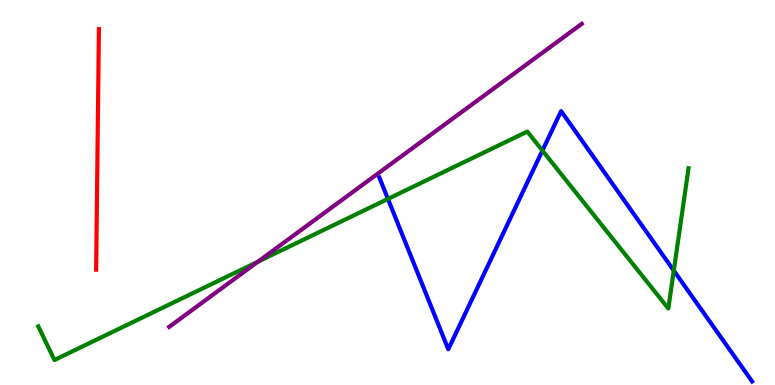[{'lines': ['blue', 'red'], 'intersections': []}, {'lines': ['green', 'red'], 'intersections': []}, {'lines': ['purple', 'red'], 'intersections': []}, {'lines': ['blue', 'green'], 'intersections': [{'x': 5.01, 'y': 4.83}, {'x': 7.0, 'y': 6.09}, {'x': 8.69, 'y': 2.97}]}, {'lines': ['blue', 'purple'], 'intersections': []}, {'lines': ['green', 'purple'], 'intersections': [{'x': 3.33, 'y': 3.2}]}]